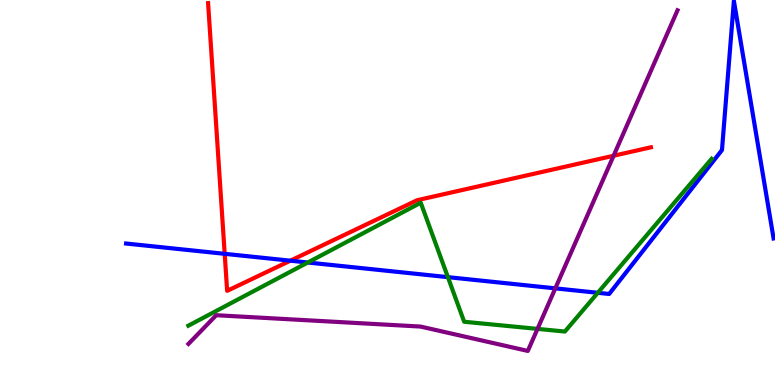[{'lines': ['blue', 'red'], 'intersections': [{'x': 2.9, 'y': 3.41}, {'x': 3.75, 'y': 3.23}]}, {'lines': ['green', 'red'], 'intersections': []}, {'lines': ['purple', 'red'], 'intersections': [{'x': 7.92, 'y': 5.95}]}, {'lines': ['blue', 'green'], 'intersections': [{'x': 3.97, 'y': 3.18}, {'x': 5.78, 'y': 2.8}, {'x': 7.71, 'y': 2.39}]}, {'lines': ['blue', 'purple'], 'intersections': [{'x': 7.17, 'y': 2.51}]}, {'lines': ['green', 'purple'], 'intersections': [{'x': 6.94, 'y': 1.46}]}]